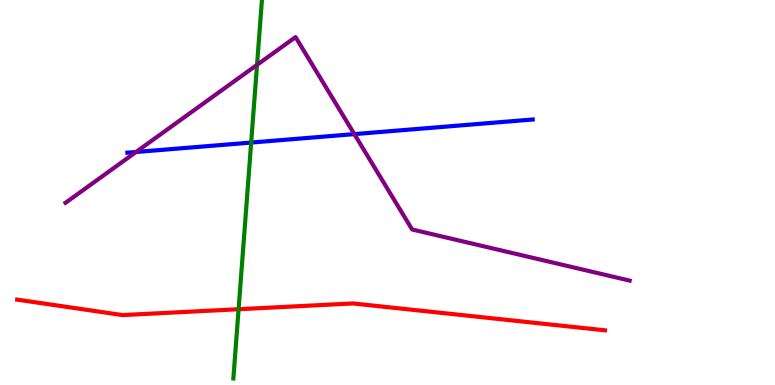[{'lines': ['blue', 'red'], 'intersections': []}, {'lines': ['green', 'red'], 'intersections': [{'x': 3.08, 'y': 1.97}]}, {'lines': ['purple', 'red'], 'intersections': []}, {'lines': ['blue', 'green'], 'intersections': [{'x': 3.24, 'y': 6.3}]}, {'lines': ['blue', 'purple'], 'intersections': [{'x': 1.76, 'y': 6.05}, {'x': 4.57, 'y': 6.52}]}, {'lines': ['green', 'purple'], 'intersections': [{'x': 3.32, 'y': 8.32}]}]